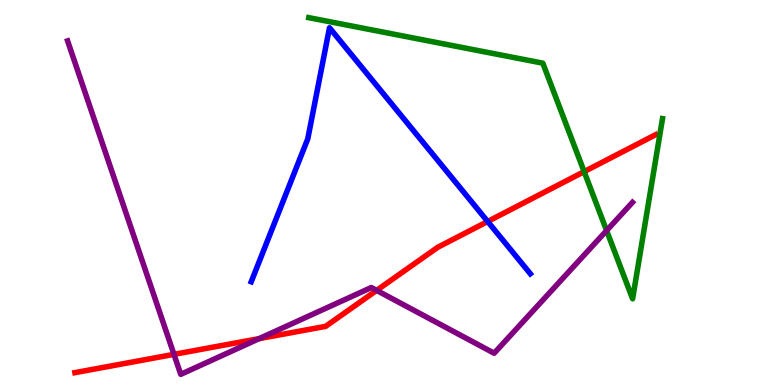[{'lines': ['blue', 'red'], 'intersections': [{'x': 6.29, 'y': 4.25}]}, {'lines': ['green', 'red'], 'intersections': [{'x': 7.54, 'y': 5.54}]}, {'lines': ['purple', 'red'], 'intersections': [{'x': 2.24, 'y': 0.796}, {'x': 3.34, 'y': 1.2}, {'x': 4.86, 'y': 2.46}]}, {'lines': ['blue', 'green'], 'intersections': []}, {'lines': ['blue', 'purple'], 'intersections': []}, {'lines': ['green', 'purple'], 'intersections': [{'x': 7.83, 'y': 4.01}]}]